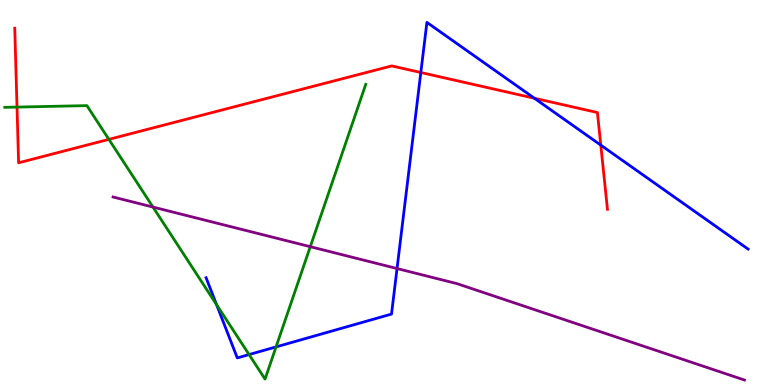[{'lines': ['blue', 'red'], 'intersections': [{'x': 5.43, 'y': 8.12}, {'x': 6.9, 'y': 7.45}, {'x': 7.75, 'y': 6.23}]}, {'lines': ['green', 'red'], 'intersections': [{'x': 0.219, 'y': 7.22}, {'x': 1.4, 'y': 6.38}]}, {'lines': ['purple', 'red'], 'intersections': []}, {'lines': ['blue', 'green'], 'intersections': [{'x': 2.79, 'y': 2.09}, {'x': 3.21, 'y': 0.791}, {'x': 3.56, 'y': 0.99}]}, {'lines': ['blue', 'purple'], 'intersections': [{'x': 5.12, 'y': 3.02}]}, {'lines': ['green', 'purple'], 'intersections': [{'x': 1.97, 'y': 4.62}, {'x': 4.0, 'y': 3.59}]}]